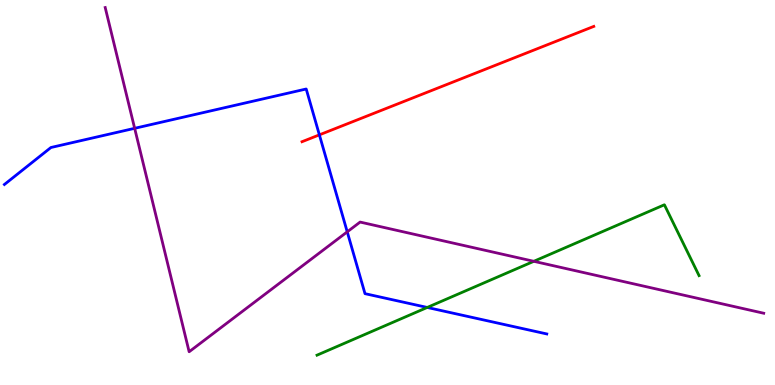[{'lines': ['blue', 'red'], 'intersections': [{'x': 4.12, 'y': 6.5}]}, {'lines': ['green', 'red'], 'intersections': []}, {'lines': ['purple', 'red'], 'intersections': []}, {'lines': ['blue', 'green'], 'intersections': [{'x': 5.51, 'y': 2.01}]}, {'lines': ['blue', 'purple'], 'intersections': [{'x': 1.74, 'y': 6.67}, {'x': 4.48, 'y': 3.98}]}, {'lines': ['green', 'purple'], 'intersections': [{'x': 6.89, 'y': 3.21}]}]